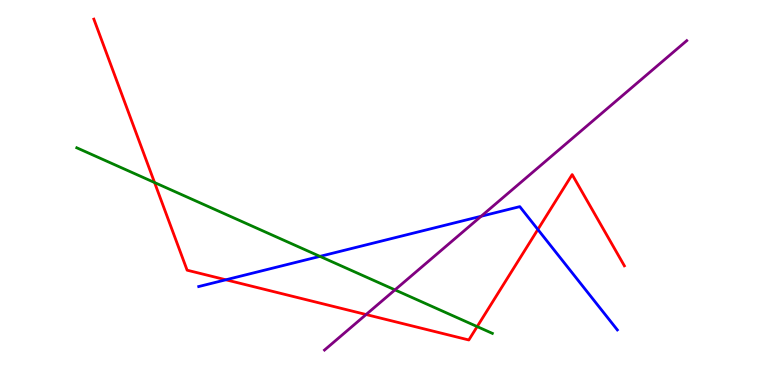[{'lines': ['blue', 'red'], 'intersections': [{'x': 2.91, 'y': 2.73}, {'x': 6.94, 'y': 4.04}]}, {'lines': ['green', 'red'], 'intersections': [{'x': 1.99, 'y': 5.26}, {'x': 6.16, 'y': 1.52}]}, {'lines': ['purple', 'red'], 'intersections': [{'x': 4.72, 'y': 1.83}]}, {'lines': ['blue', 'green'], 'intersections': [{'x': 4.13, 'y': 3.34}]}, {'lines': ['blue', 'purple'], 'intersections': [{'x': 6.21, 'y': 4.38}]}, {'lines': ['green', 'purple'], 'intersections': [{'x': 5.1, 'y': 2.47}]}]